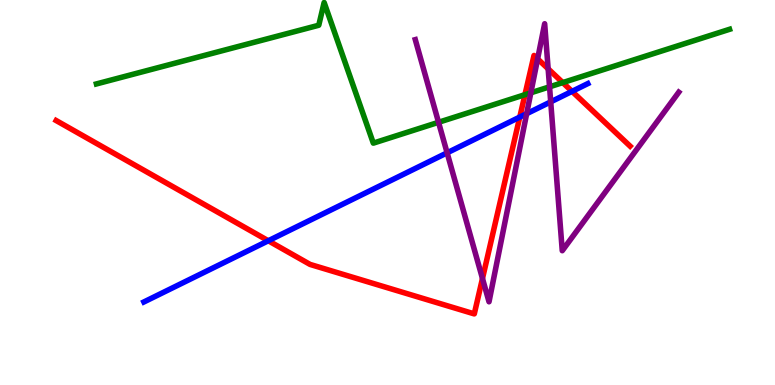[{'lines': ['blue', 'red'], 'intersections': [{'x': 3.46, 'y': 3.75}, {'x': 6.71, 'y': 6.96}, {'x': 7.38, 'y': 7.63}]}, {'lines': ['green', 'red'], 'intersections': [{'x': 6.77, 'y': 7.54}, {'x': 7.26, 'y': 7.85}]}, {'lines': ['purple', 'red'], 'intersections': [{'x': 6.23, 'y': 2.77}, {'x': 6.94, 'y': 8.47}, {'x': 7.07, 'y': 8.21}]}, {'lines': ['blue', 'green'], 'intersections': []}, {'lines': ['blue', 'purple'], 'intersections': [{'x': 5.77, 'y': 6.03}, {'x': 6.8, 'y': 7.05}, {'x': 7.11, 'y': 7.35}]}, {'lines': ['green', 'purple'], 'intersections': [{'x': 5.66, 'y': 6.82}, {'x': 6.85, 'y': 7.59}, {'x': 7.09, 'y': 7.74}]}]